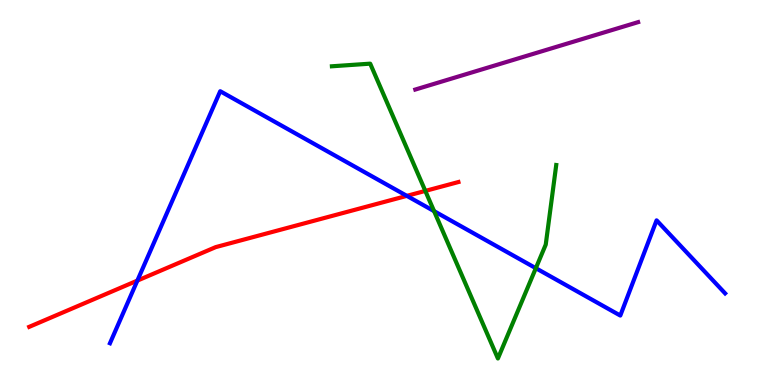[{'lines': ['blue', 'red'], 'intersections': [{'x': 1.77, 'y': 2.71}, {'x': 5.25, 'y': 4.91}]}, {'lines': ['green', 'red'], 'intersections': [{'x': 5.49, 'y': 5.04}]}, {'lines': ['purple', 'red'], 'intersections': []}, {'lines': ['blue', 'green'], 'intersections': [{'x': 5.6, 'y': 4.52}, {'x': 6.91, 'y': 3.03}]}, {'lines': ['blue', 'purple'], 'intersections': []}, {'lines': ['green', 'purple'], 'intersections': []}]